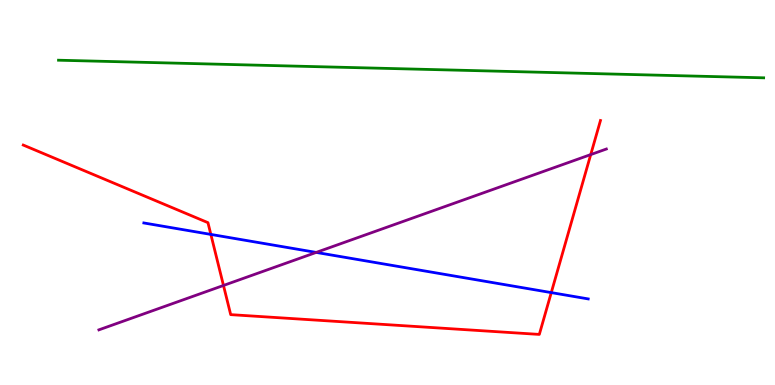[{'lines': ['blue', 'red'], 'intersections': [{'x': 2.72, 'y': 3.91}, {'x': 7.11, 'y': 2.4}]}, {'lines': ['green', 'red'], 'intersections': []}, {'lines': ['purple', 'red'], 'intersections': [{'x': 2.88, 'y': 2.59}, {'x': 7.62, 'y': 5.98}]}, {'lines': ['blue', 'green'], 'intersections': []}, {'lines': ['blue', 'purple'], 'intersections': [{'x': 4.08, 'y': 3.44}]}, {'lines': ['green', 'purple'], 'intersections': []}]